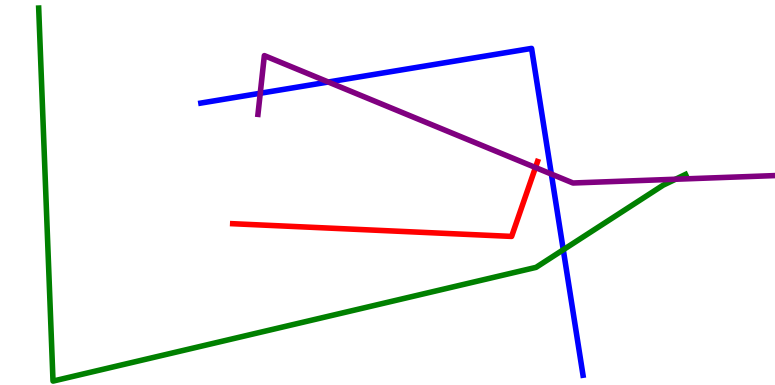[{'lines': ['blue', 'red'], 'intersections': []}, {'lines': ['green', 'red'], 'intersections': []}, {'lines': ['purple', 'red'], 'intersections': [{'x': 6.91, 'y': 5.65}]}, {'lines': ['blue', 'green'], 'intersections': [{'x': 7.27, 'y': 3.51}]}, {'lines': ['blue', 'purple'], 'intersections': [{'x': 3.36, 'y': 7.58}, {'x': 4.24, 'y': 7.87}, {'x': 7.11, 'y': 5.48}]}, {'lines': ['green', 'purple'], 'intersections': [{'x': 8.72, 'y': 5.34}]}]